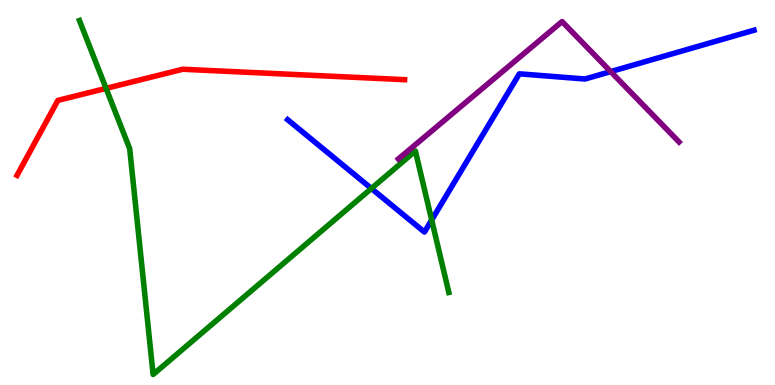[{'lines': ['blue', 'red'], 'intersections': []}, {'lines': ['green', 'red'], 'intersections': [{'x': 1.37, 'y': 7.7}]}, {'lines': ['purple', 'red'], 'intersections': []}, {'lines': ['blue', 'green'], 'intersections': [{'x': 4.79, 'y': 5.1}, {'x': 5.57, 'y': 4.29}]}, {'lines': ['blue', 'purple'], 'intersections': [{'x': 7.88, 'y': 8.14}]}, {'lines': ['green', 'purple'], 'intersections': []}]